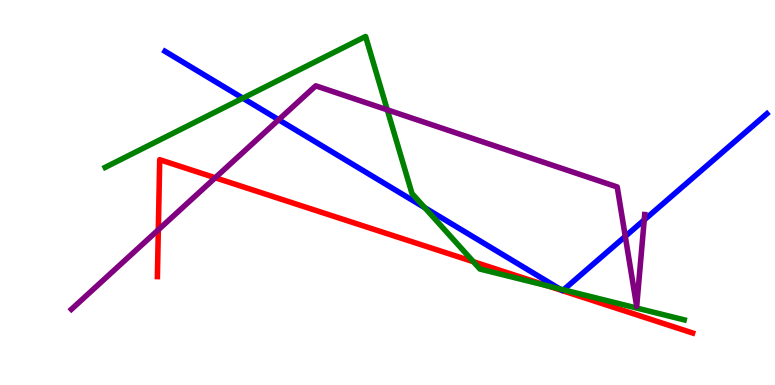[{'lines': ['blue', 'red'], 'intersections': []}, {'lines': ['green', 'red'], 'intersections': [{'x': 6.11, 'y': 3.2}, {'x': 7.07, 'y': 2.57}]}, {'lines': ['purple', 'red'], 'intersections': [{'x': 2.04, 'y': 4.03}, {'x': 2.78, 'y': 5.38}]}, {'lines': ['blue', 'green'], 'intersections': [{'x': 3.13, 'y': 7.45}, {'x': 5.48, 'y': 4.61}, {'x': 7.22, 'y': 2.5}, {'x': 7.27, 'y': 2.47}]}, {'lines': ['blue', 'purple'], 'intersections': [{'x': 3.6, 'y': 6.89}, {'x': 8.07, 'y': 3.86}, {'x': 8.31, 'y': 4.29}]}, {'lines': ['green', 'purple'], 'intersections': [{'x': 5.0, 'y': 7.15}]}]